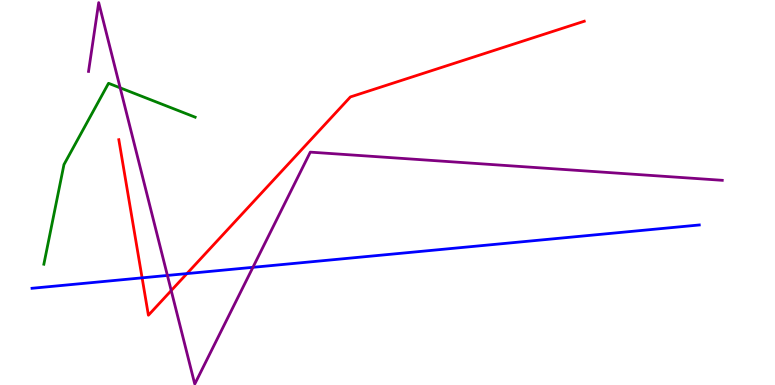[{'lines': ['blue', 'red'], 'intersections': [{'x': 1.83, 'y': 2.78}, {'x': 2.41, 'y': 2.89}]}, {'lines': ['green', 'red'], 'intersections': []}, {'lines': ['purple', 'red'], 'intersections': [{'x': 2.21, 'y': 2.45}]}, {'lines': ['blue', 'green'], 'intersections': []}, {'lines': ['blue', 'purple'], 'intersections': [{'x': 2.16, 'y': 2.85}, {'x': 3.26, 'y': 3.06}]}, {'lines': ['green', 'purple'], 'intersections': [{'x': 1.55, 'y': 7.72}]}]